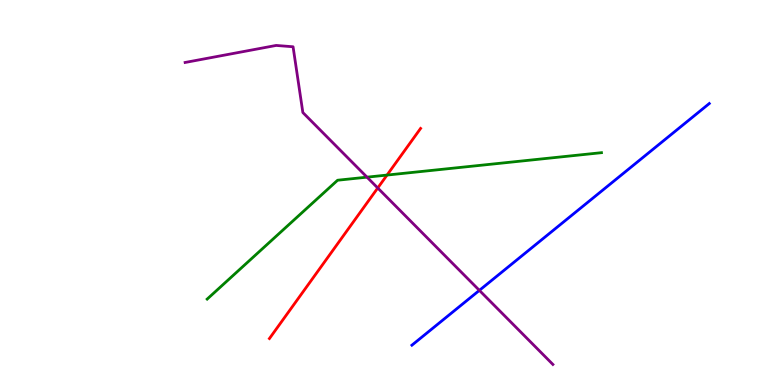[{'lines': ['blue', 'red'], 'intersections': []}, {'lines': ['green', 'red'], 'intersections': [{'x': 4.99, 'y': 5.45}]}, {'lines': ['purple', 'red'], 'intersections': [{'x': 4.87, 'y': 5.12}]}, {'lines': ['blue', 'green'], 'intersections': []}, {'lines': ['blue', 'purple'], 'intersections': [{'x': 6.19, 'y': 2.46}]}, {'lines': ['green', 'purple'], 'intersections': [{'x': 4.74, 'y': 5.4}]}]